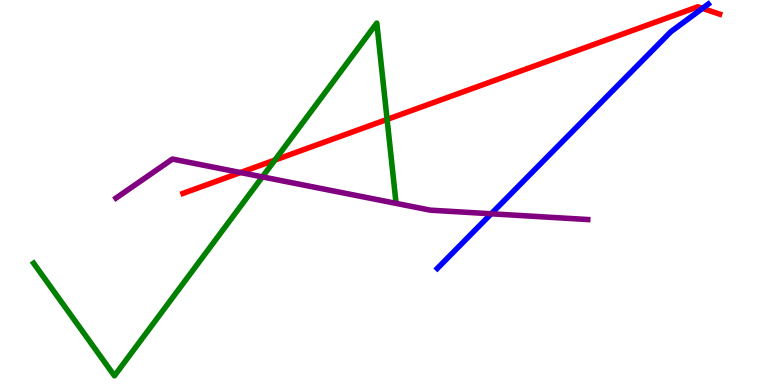[{'lines': ['blue', 'red'], 'intersections': [{'x': 9.06, 'y': 9.78}]}, {'lines': ['green', 'red'], 'intersections': [{'x': 3.55, 'y': 5.84}, {'x': 4.99, 'y': 6.9}]}, {'lines': ['purple', 'red'], 'intersections': [{'x': 3.1, 'y': 5.52}]}, {'lines': ['blue', 'green'], 'intersections': []}, {'lines': ['blue', 'purple'], 'intersections': [{'x': 6.34, 'y': 4.45}]}, {'lines': ['green', 'purple'], 'intersections': [{'x': 3.39, 'y': 5.41}]}]